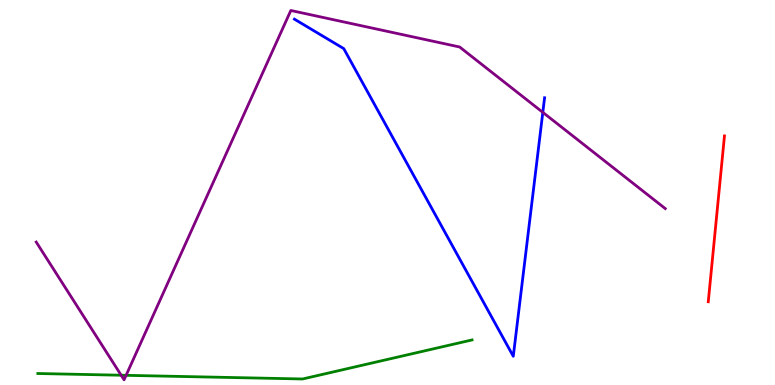[{'lines': ['blue', 'red'], 'intersections': []}, {'lines': ['green', 'red'], 'intersections': []}, {'lines': ['purple', 'red'], 'intersections': []}, {'lines': ['blue', 'green'], 'intersections': []}, {'lines': ['blue', 'purple'], 'intersections': [{'x': 7.0, 'y': 7.08}]}, {'lines': ['green', 'purple'], 'intersections': [{'x': 1.56, 'y': 0.254}, {'x': 1.63, 'y': 0.251}]}]